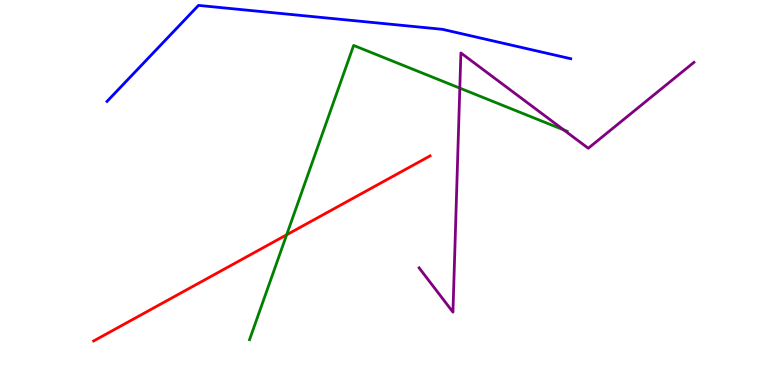[{'lines': ['blue', 'red'], 'intersections': []}, {'lines': ['green', 'red'], 'intersections': [{'x': 3.7, 'y': 3.9}]}, {'lines': ['purple', 'red'], 'intersections': []}, {'lines': ['blue', 'green'], 'intersections': []}, {'lines': ['blue', 'purple'], 'intersections': []}, {'lines': ['green', 'purple'], 'intersections': [{'x': 5.93, 'y': 7.71}, {'x': 7.27, 'y': 6.63}]}]